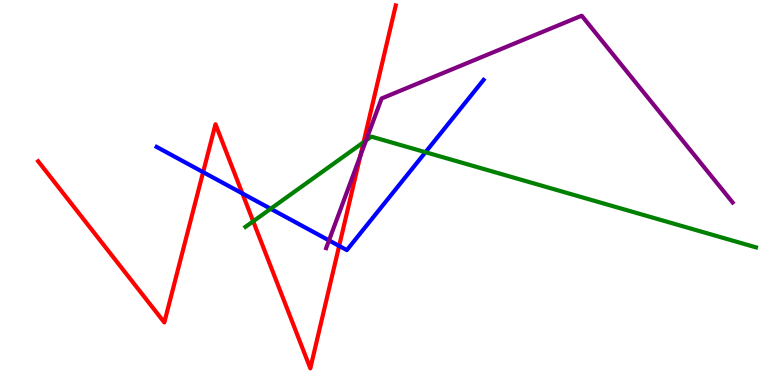[{'lines': ['blue', 'red'], 'intersections': [{'x': 2.62, 'y': 5.53}, {'x': 3.13, 'y': 4.98}, {'x': 4.38, 'y': 3.61}]}, {'lines': ['green', 'red'], 'intersections': [{'x': 3.27, 'y': 4.25}, {'x': 4.69, 'y': 6.31}]}, {'lines': ['purple', 'red'], 'intersections': [{'x': 4.65, 'y': 5.96}]}, {'lines': ['blue', 'green'], 'intersections': [{'x': 3.49, 'y': 4.58}, {'x': 5.49, 'y': 6.05}]}, {'lines': ['blue', 'purple'], 'intersections': [{'x': 4.25, 'y': 3.76}]}, {'lines': ['green', 'purple'], 'intersections': [{'x': 4.72, 'y': 6.35}]}]